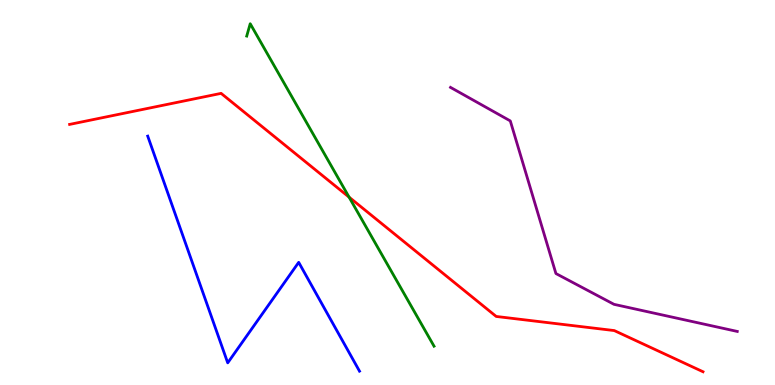[{'lines': ['blue', 'red'], 'intersections': []}, {'lines': ['green', 'red'], 'intersections': [{'x': 4.5, 'y': 4.88}]}, {'lines': ['purple', 'red'], 'intersections': []}, {'lines': ['blue', 'green'], 'intersections': []}, {'lines': ['blue', 'purple'], 'intersections': []}, {'lines': ['green', 'purple'], 'intersections': []}]